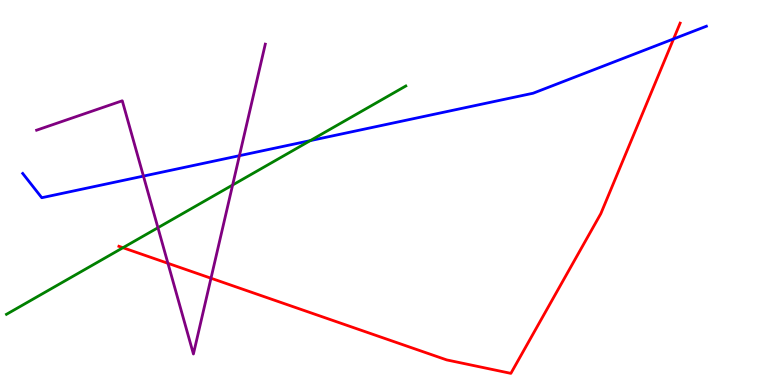[{'lines': ['blue', 'red'], 'intersections': [{'x': 8.69, 'y': 8.99}]}, {'lines': ['green', 'red'], 'intersections': [{'x': 1.59, 'y': 3.57}]}, {'lines': ['purple', 'red'], 'intersections': [{'x': 2.17, 'y': 3.16}, {'x': 2.72, 'y': 2.77}]}, {'lines': ['blue', 'green'], 'intersections': [{'x': 4.0, 'y': 6.35}]}, {'lines': ['blue', 'purple'], 'intersections': [{'x': 1.85, 'y': 5.43}, {'x': 3.09, 'y': 5.96}]}, {'lines': ['green', 'purple'], 'intersections': [{'x': 2.04, 'y': 4.09}, {'x': 3.0, 'y': 5.19}]}]